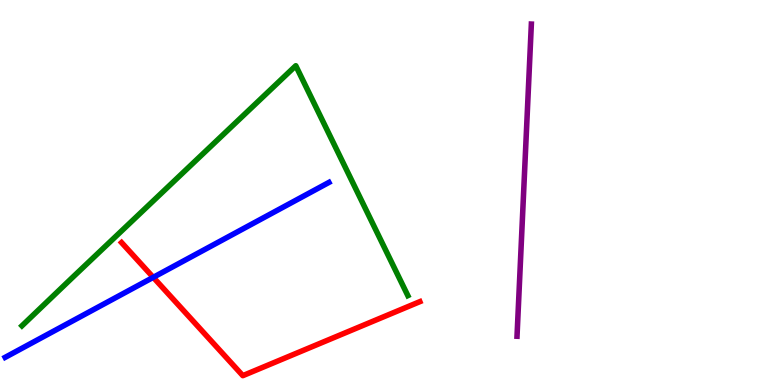[{'lines': ['blue', 'red'], 'intersections': [{'x': 1.98, 'y': 2.8}]}, {'lines': ['green', 'red'], 'intersections': []}, {'lines': ['purple', 'red'], 'intersections': []}, {'lines': ['blue', 'green'], 'intersections': []}, {'lines': ['blue', 'purple'], 'intersections': []}, {'lines': ['green', 'purple'], 'intersections': []}]